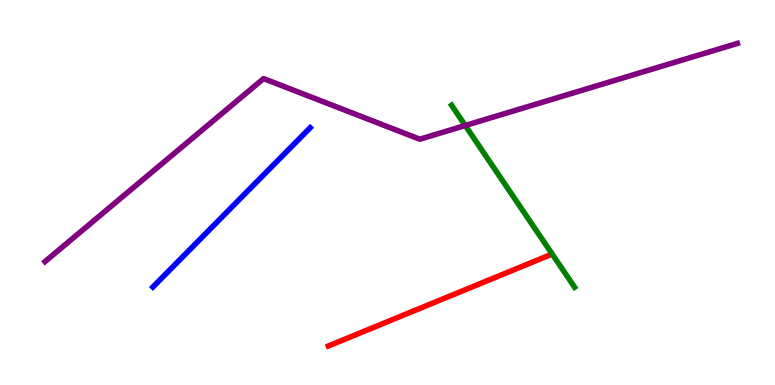[{'lines': ['blue', 'red'], 'intersections': []}, {'lines': ['green', 'red'], 'intersections': []}, {'lines': ['purple', 'red'], 'intersections': []}, {'lines': ['blue', 'green'], 'intersections': []}, {'lines': ['blue', 'purple'], 'intersections': []}, {'lines': ['green', 'purple'], 'intersections': [{'x': 6.0, 'y': 6.74}]}]